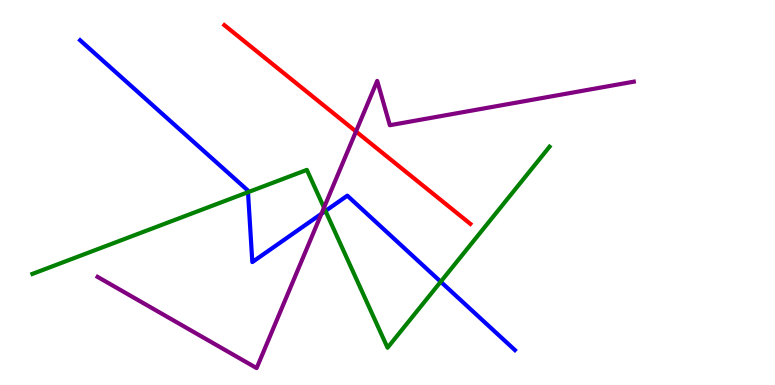[{'lines': ['blue', 'red'], 'intersections': []}, {'lines': ['green', 'red'], 'intersections': []}, {'lines': ['purple', 'red'], 'intersections': [{'x': 4.59, 'y': 6.59}]}, {'lines': ['blue', 'green'], 'intersections': [{'x': 3.2, 'y': 5.01}, {'x': 4.2, 'y': 4.52}, {'x': 5.69, 'y': 2.68}]}, {'lines': ['blue', 'purple'], 'intersections': [{'x': 4.15, 'y': 4.45}]}, {'lines': ['green', 'purple'], 'intersections': [{'x': 4.18, 'y': 4.61}]}]